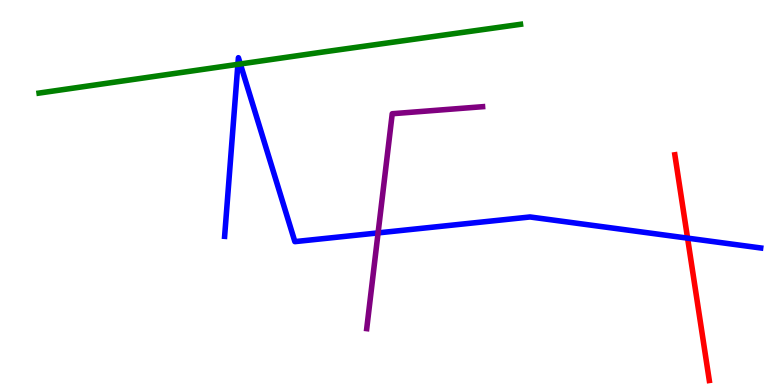[{'lines': ['blue', 'red'], 'intersections': [{'x': 8.87, 'y': 3.81}]}, {'lines': ['green', 'red'], 'intersections': []}, {'lines': ['purple', 'red'], 'intersections': []}, {'lines': ['blue', 'green'], 'intersections': [{'x': 3.07, 'y': 8.33}, {'x': 3.1, 'y': 8.34}]}, {'lines': ['blue', 'purple'], 'intersections': [{'x': 4.88, 'y': 3.95}]}, {'lines': ['green', 'purple'], 'intersections': []}]